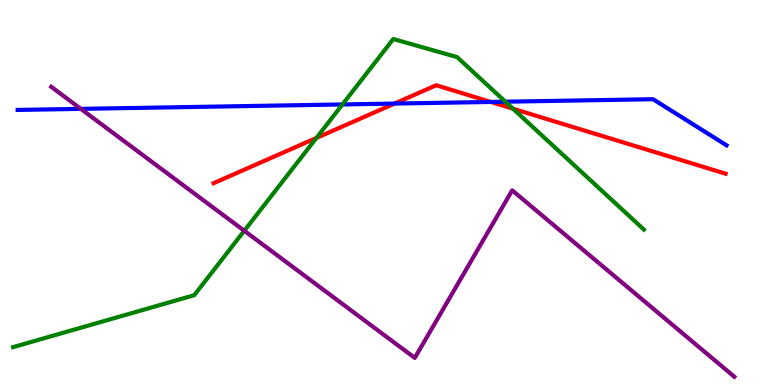[{'lines': ['blue', 'red'], 'intersections': [{'x': 5.09, 'y': 7.31}, {'x': 6.33, 'y': 7.35}]}, {'lines': ['green', 'red'], 'intersections': [{'x': 4.08, 'y': 6.42}, {'x': 6.62, 'y': 7.18}]}, {'lines': ['purple', 'red'], 'intersections': []}, {'lines': ['blue', 'green'], 'intersections': [{'x': 4.42, 'y': 7.29}, {'x': 6.52, 'y': 7.36}]}, {'lines': ['blue', 'purple'], 'intersections': [{'x': 1.04, 'y': 7.17}]}, {'lines': ['green', 'purple'], 'intersections': [{'x': 3.15, 'y': 4.01}]}]